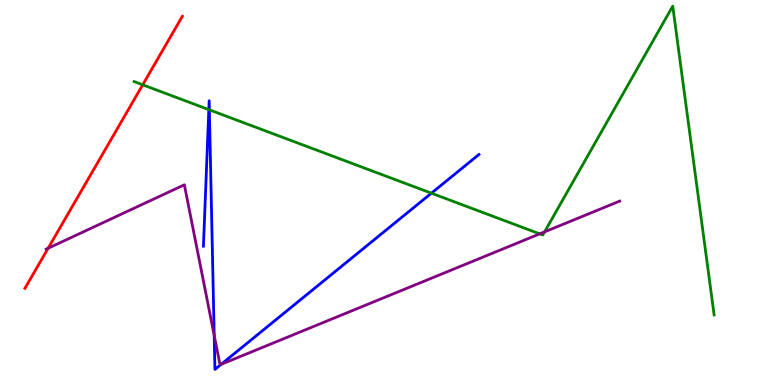[{'lines': ['blue', 'red'], 'intersections': []}, {'lines': ['green', 'red'], 'intersections': [{'x': 1.84, 'y': 7.8}]}, {'lines': ['purple', 'red'], 'intersections': [{'x': 0.621, 'y': 3.55}]}, {'lines': ['blue', 'green'], 'intersections': [{'x': 2.69, 'y': 7.15}, {'x': 2.7, 'y': 7.15}, {'x': 5.57, 'y': 4.98}]}, {'lines': ['blue', 'purple'], 'intersections': [{'x': 2.76, 'y': 1.29}, {'x': 2.85, 'y': 0.537}]}, {'lines': ['green', 'purple'], 'intersections': [{'x': 6.96, 'y': 3.93}, {'x': 7.03, 'y': 3.98}]}]